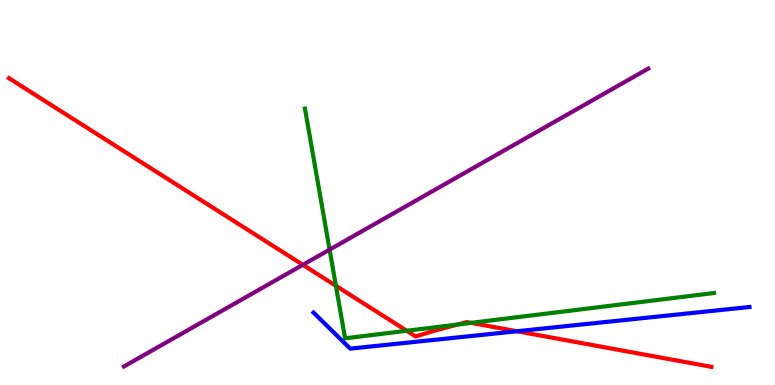[{'lines': ['blue', 'red'], 'intersections': [{'x': 6.67, 'y': 1.4}]}, {'lines': ['green', 'red'], 'intersections': [{'x': 4.33, 'y': 2.58}, {'x': 5.25, 'y': 1.41}, {'x': 5.9, 'y': 1.57}, {'x': 6.08, 'y': 1.61}]}, {'lines': ['purple', 'red'], 'intersections': [{'x': 3.91, 'y': 3.12}]}, {'lines': ['blue', 'green'], 'intersections': []}, {'lines': ['blue', 'purple'], 'intersections': []}, {'lines': ['green', 'purple'], 'intersections': [{'x': 4.25, 'y': 3.52}]}]